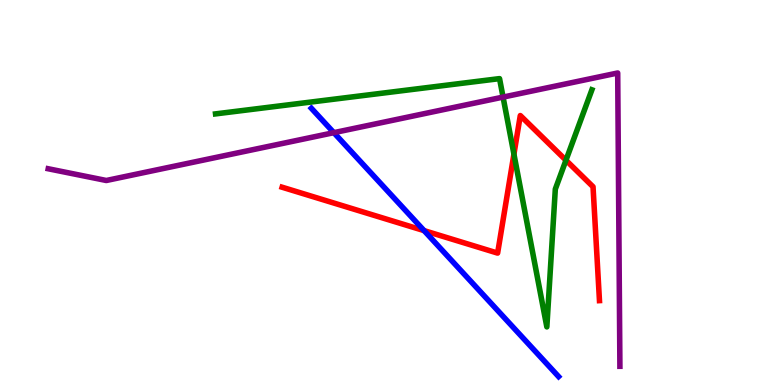[{'lines': ['blue', 'red'], 'intersections': [{'x': 5.47, 'y': 4.01}]}, {'lines': ['green', 'red'], 'intersections': [{'x': 6.63, 'y': 6.0}, {'x': 7.3, 'y': 5.84}]}, {'lines': ['purple', 'red'], 'intersections': []}, {'lines': ['blue', 'green'], 'intersections': []}, {'lines': ['blue', 'purple'], 'intersections': [{'x': 4.31, 'y': 6.55}]}, {'lines': ['green', 'purple'], 'intersections': [{'x': 6.49, 'y': 7.48}]}]